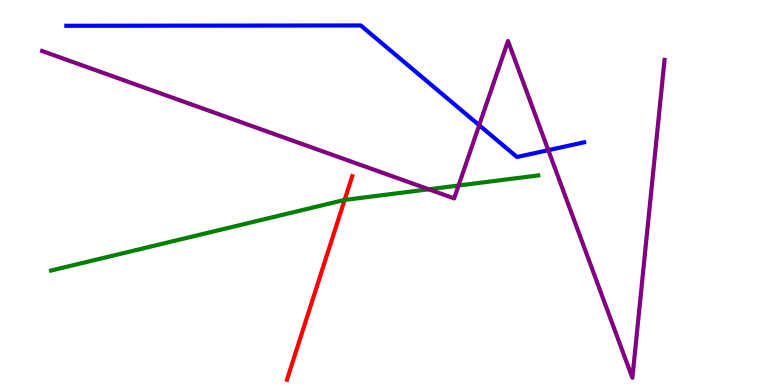[{'lines': ['blue', 'red'], 'intersections': []}, {'lines': ['green', 'red'], 'intersections': [{'x': 4.45, 'y': 4.81}]}, {'lines': ['purple', 'red'], 'intersections': []}, {'lines': ['blue', 'green'], 'intersections': []}, {'lines': ['blue', 'purple'], 'intersections': [{'x': 6.18, 'y': 6.75}, {'x': 7.07, 'y': 6.1}]}, {'lines': ['green', 'purple'], 'intersections': [{'x': 5.53, 'y': 5.08}, {'x': 5.92, 'y': 5.18}]}]